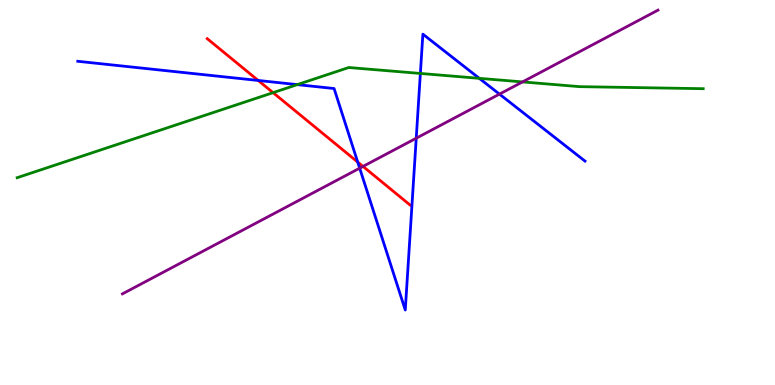[{'lines': ['blue', 'red'], 'intersections': [{'x': 3.33, 'y': 7.91}, {'x': 4.62, 'y': 5.79}]}, {'lines': ['green', 'red'], 'intersections': [{'x': 3.52, 'y': 7.59}]}, {'lines': ['purple', 'red'], 'intersections': [{'x': 4.68, 'y': 5.68}]}, {'lines': ['blue', 'green'], 'intersections': [{'x': 3.84, 'y': 7.8}, {'x': 5.42, 'y': 8.09}, {'x': 6.18, 'y': 7.97}]}, {'lines': ['blue', 'purple'], 'intersections': [{'x': 4.64, 'y': 5.63}, {'x': 5.37, 'y': 6.41}, {'x': 6.44, 'y': 7.56}]}, {'lines': ['green', 'purple'], 'intersections': [{'x': 6.74, 'y': 7.87}]}]